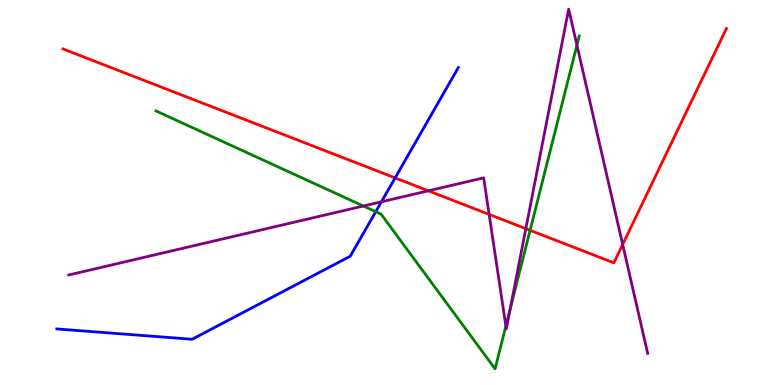[{'lines': ['blue', 'red'], 'intersections': [{'x': 5.1, 'y': 5.38}]}, {'lines': ['green', 'red'], 'intersections': [{'x': 6.84, 'y': 4.02}]}, {'lines': ['purple', 'red'], 'intersections': [{'x': 5.53, 'y': 5.04}, {'x': 6.31, 'y': 4.43}, {'x': 6.79, 'y': 4.06}, {'x': 8.03, 'y': 3.65}]}, {'lines': ['blue', 'green'], 'intersections': [{'x': 4.85, 'y': 4.5}]}, {'lines': ['blue', 'purple'], 'intersections': [{'x': 4.92, 'y': 4.76}]}, {'lines': ['green', 'purple'], 'intersections': [{'x': 4.69, 'y': 4.65}, {'x': 6.53, 'y': 1.53}, {'x': 6.58, 'y': 1.96}, {'x': 7.44, 'y': 8.83}]}]